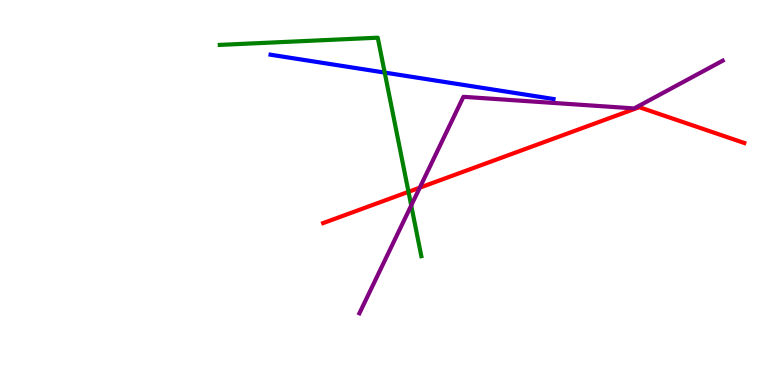[{'lines': ['blue', 'red'], 'intersections': []}, {'lines': ['green', 'red'], 'intersections': [{'x': 5.27, 'y': 5.02}]}, {'lines': ['purple', 'red'], 'intersections': [{'x': 5.42, 'y': 5.13}]}, {'lines': ['blue', 'green'], 'intersections': [{'x': 4.96, 'y': 8.11}]}, {'lines': ['blue', 'purple'], 'intersections': []}, {'lines': ['green', 'purple'], 'intersections': [{'x': 5.31, 'y': 4.66}]}]